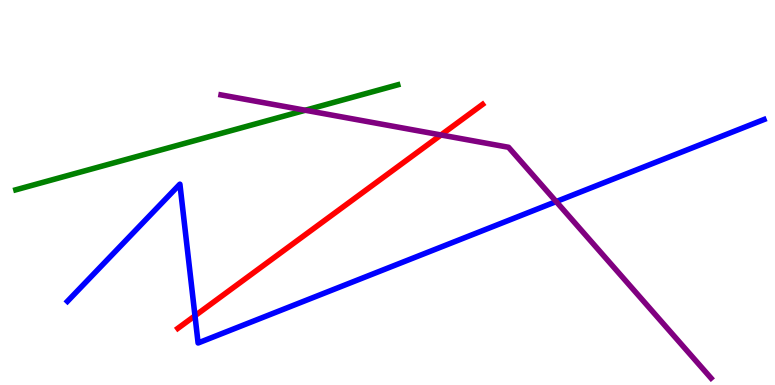[{'lines': ['blue', 'red'], 'intersections': [{'x': 2.52, 'y': 1.8}]}, {'lines': ['green', 'red'], 'intersections': []}, {'lines': ['purple', 'red'], 'intersections': [{'x': 5.69, 'y': 6.49}]}, {'lines': ['blue', 'green'], 'intersections': []}, {'lines': ['blue', 'purple'], 'intersections': [{'x': 7.18, 'y': 4.76}]}, {'lines': ['green', 'purple'], 'intersections': [{'x': 3.94, 'y': 7.14}]}]